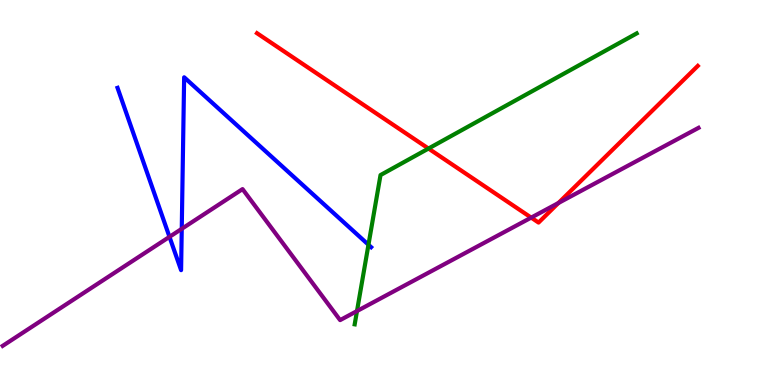[{'lines': ['blue', 'red'], 'intersections': []}, {'lines': ['green', 'red'], 'intersections': [{'x': 5.53, 'y': 6.14}]}, {'lines': ['purple', 'red'], 'intersections': [{'x': 6.85, 'y': 4.35}, {'x': 7.21, 'y': 4.73}]}, {'lines': ['blue', 'green'], 'intersections': [{'x': 4.75, 'y': 3.64}]}, {'lines': ['blue', 'purple'], 'intersections': [{'x': 2.19, 'y': 3.85}, {'x': 2.35, 'y': 4.06}]}, {'lines': ['green', 'purple'], 'intersections': [{'x': 4.61, 'y': 1.92}]}]